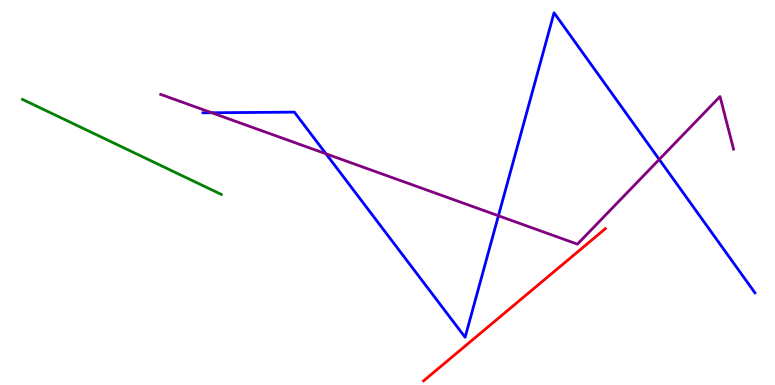[{'lines': ['blue', 'red'], 'intersections': []}, {'lines': ['green', 'red'], 'intersections': []}, {'lines': ['purple', 'red'], 'intersections': []}, {'lines': ['blue', 'green'], 'intersections': []}, {'lines': ['blue', 'purple'], 'intersections': [{'x': 2.73, 'y': 7.07}, {'x': 4.21, 'y': 6.01}, {'x': 6.43, 'y': 4.4}, {'x': 8.51, 'y': 5.86}]}, {'lines': ['green', 'purple'], 'intersections': []}]